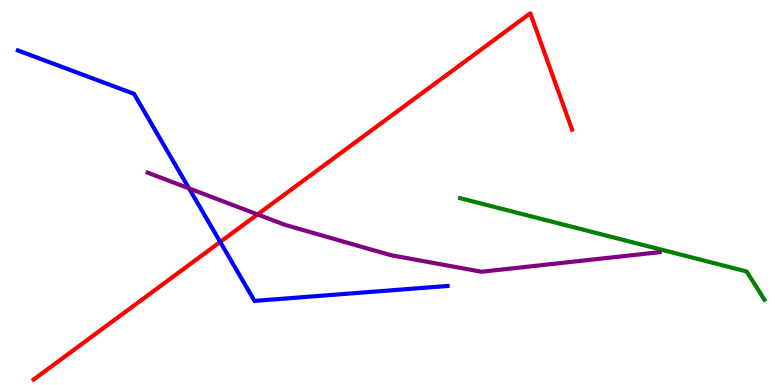[{'lines': ['blue', 'red'], 'intersections': [{'x': 2.84, 'y': 3.72}]}, {'lines': ['green', 'red'], 'intersections': []}, {'lines': ['purple', 'red'], 'intersections': [{'x': 3.32, 'y': 4.43}]}, {'lines': ['blue', 'green'], 'intersections': []}, {'lines': ['blue', 'purple'], 'intersections': [{'x': 2.44, 'y': 5.11}]}, {'lines': ['green', 'purple'], 'intersections': []}]